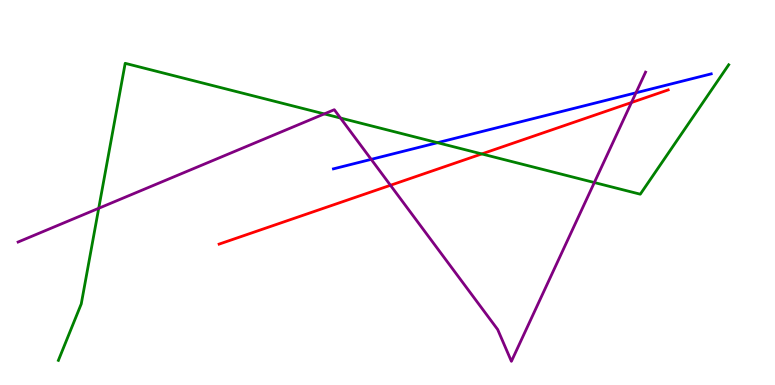[{'lines': ['blue', 'red'], 'intersections': []}, {'lines': ['green', 'red'], 'intersections': [{'x': 6.22, 'y': 6.0}]}, {'lines': ['purple', 'red'], 'intersections': [{'x': 5.04, 'y': 5.19}, {'x': 8.15, 'y': 7.34}]}, {'lines': ['blue', 'green'], 'intersections': [{'x': 5.65, 'y': 6.29}]}, {'lines': ['blue', 'purple'], 'intersections': [{'x': 4.79, 'y': 5.86}, {'x': 8.21, 'y': 7.59}]}, {'lines': ['green', 'purple'], 'intersections': [{'x': 1.27, 'y': 4.59}, {'x': 4.18, 'y': 7.04}, {'x': 4.39, 'y': 6.93}, {'x': 7.67, 'y': 5.26}]}]